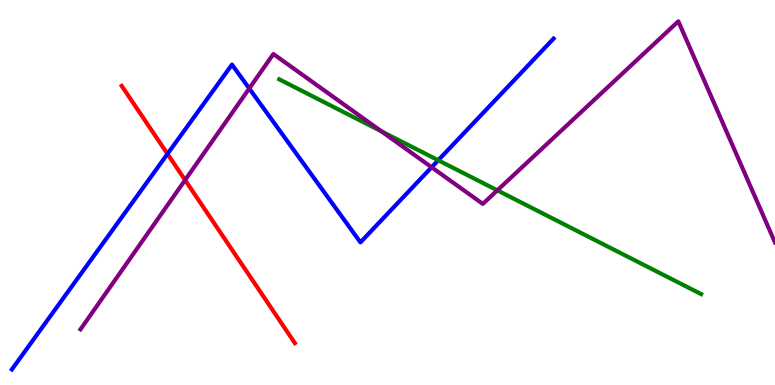[{'lines': ['blue', 'red'], 'intersections': [{'x': 2.16, 'y': 6.0}]}, {'lines': ['green', 'red'], 'intersections': []}, {'lines': ['purple', 'red'], 'intersections': [{'x': 2.39, 'y': 5.32}]}, {'lines': ['blue', 'green'], 'intersections': [{'x': 5.65, 'y': 5.84}]}, {'lines': ['blue', 'purple'], 'intersections': [{'x': 3.22, 'y': 7.7}, {'x': 5.57, 'y': 5.66}]}, {'lines': ['green', 'purple'], 'intersections': [{'x': 4.92, 'y': 6.59}, {'x': 6.42, 'y': 5.06}]}]